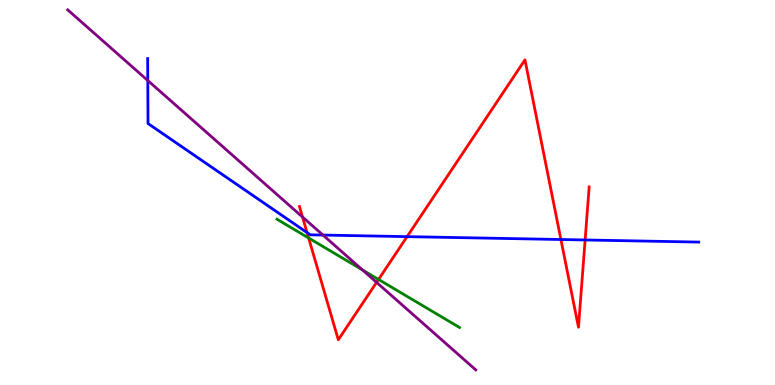[{'lines': ['blue', 'red'], 'intersections': [{'x': 3.96, 'y': 3.96}, {'x': 5.25, 'y': 3.85}, {'x': 7.24, 'y': 3.78}, {'x': 7.55, 'y': 3.77}]}, {'lines': ['green', 'red'], 'intersections': [{'x': 3.98, 'y': 3.82}, {'x': 4.88, 'y': 2.74}]}, {'lines': ['purple', 'red'], 'intersections': [{'x': 3.9, 'y': 4.36}, {'x': 4.86, 'y': 2.67}]}, {'lines': ['blue', 'green'], 'intersections': []}, {'lines': ['blue', 'purple'], 'intersections': [{'x': 1.91, 'y': 7.91}, {'x': 4.17, 'y': 3.89}]}, {'lines': ['green', 'purple'], 'intersections': [{'x': 4.68, 'y': 2.99}]}]